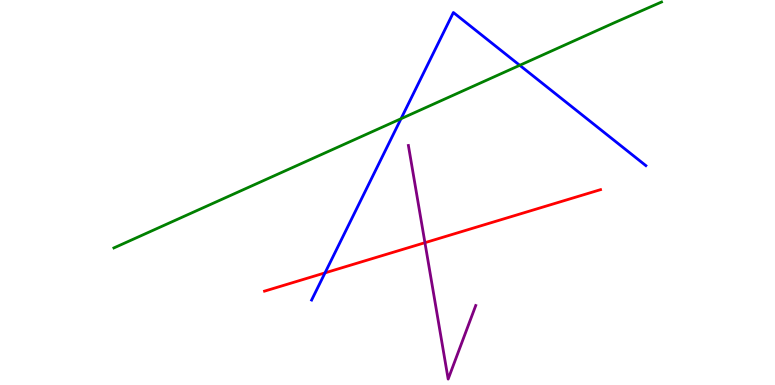[{'lines': ['blue', 'red'], 'intersections': [{'x': 4.19, 'y': 2.91}]}, {'lines': ['green', 'red'], 'intersections': []}, {'lines': ['purple', 'red'], 'intersections': [{'x': 5.48, 'y': 3.7}]}, {'lines': ['blue', 'green'], 'intersections': [{'x': 5.17, 'y': 6.92}, {'x': 6.71, 'y': 8.3}]}, {'lines': ['blue', 'purple'], 'intersections': []}, {'lines': ['green', 'purple'], 'intersections': []}]